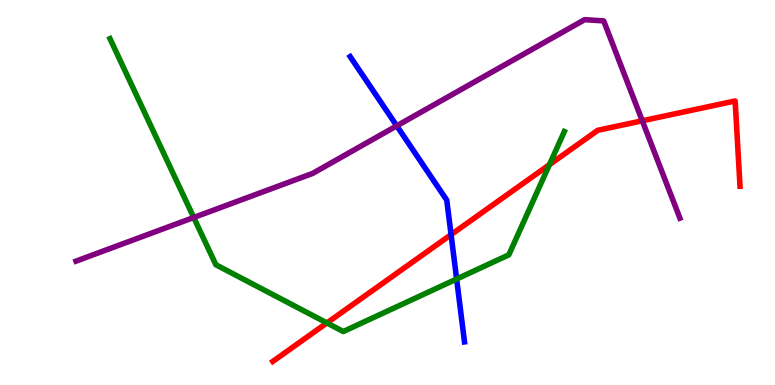[{'lines': ['blue', 'red'], 'intersections': [{'x': 5.82, 'y': 3.91}]}, {'lines': ['green', 'red'], 'intersections': [{'x': 4.22, 'y': 1.61}, {'x': 7.09, 'y': 5.72}]}, {'lines': ['purple', 'red'], 'intersections': [{'x': 8.29, 'y': 6.86}]}, {'lines': ['blue', 'green'], 'intersections': [{'x': 5.89, 'y': 2.75}]}, {'lines': ['blue', 'purple'], 'intersections': [{'x': 5.12, 'y': 6.73}]}, {'lines': ['green', 'purple'], 'intersections': [{'x': 2.5, 'y': 4.35}]}]